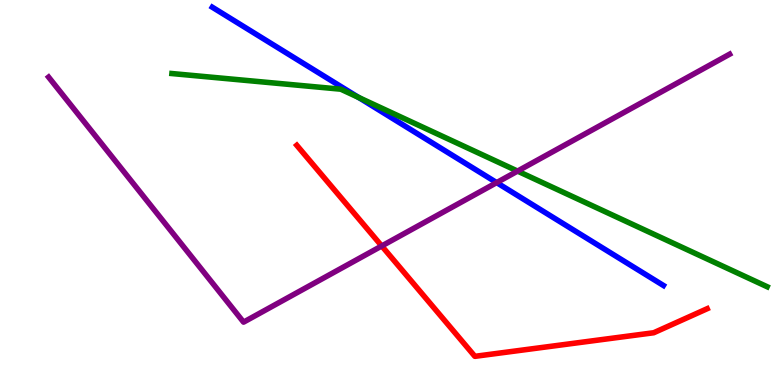[{'lines': ['blue', 'red'], 'intersections': []}, {'lines': ['green', 'red'], 'intersections': []}, {'lines': ['purple', 'red'], 'intersections': [{'x': 4.93, 'y': 3.61}]}, {'lines': ['blue', 'green'], 'intersections': [{'x': 4.63, 'y': 7.47}]}, {'lines': ['blue', 'purple'], 'intersections': [{'x': 6.41, 'y': 5.26}]}, {'lines': ['green', 'purple'], 'intersections': [{'x': 6.68, 'y': 5.56}]}]